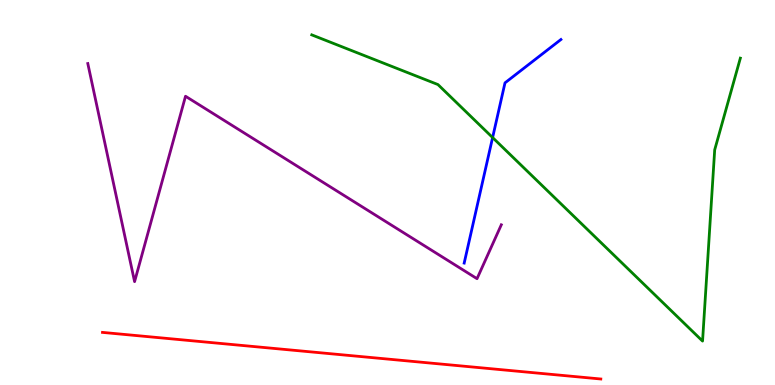[{'lines': ['blue', 'red'], 'intersections': []}, {'lines': ['green', 'red'], 'intersections': []}, {'lines': ['purple', 'red'], 'intersections': []}, {'lines': ['blue', 'green'], 'intersections': [{'x': 6.36, 'y': 6.43}]}, {'lines': ['blue', 'purple'], 'intersections': []}, {'lines': ['green', 'purple'], 'intersections': []}]